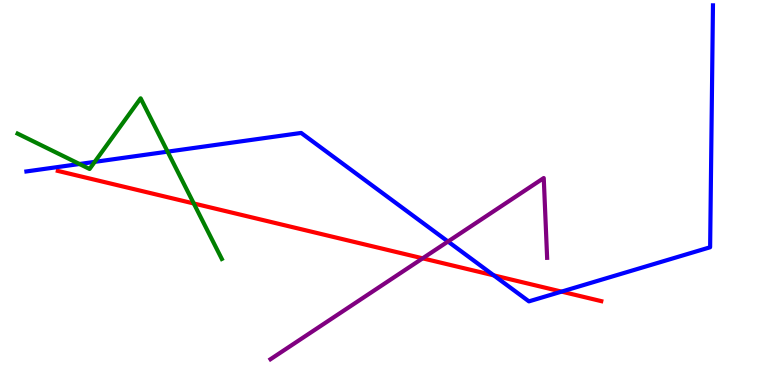[{'lines': ['blue', 'red'], 'intersections': [{'x': 6.37, 'y': 2.85}, {'x': 7.25, 'y': 2.43}]}, {'lines': ['green', 'red'], 'intersections': [{'x': 2.5, 'y': 4.71}]}, {'lines': ['purple', 'red'], 'intersections': [{'x': 5.45, 'y': 3.29}]}, {'lines': ['blue', 'green'], 'intersections': [{'x': 1.03, 'y': 5.74}, {'x': 1.22, 'y': 5.8}, {'x': 2.16, 'y': 6.06}]}, {'lines': ['blue', 'purple'], 'intersections': [{'x': 5.78, 'y': 3.73}]}, {'lines': ['green', 'purple'], 'intersections': []}]